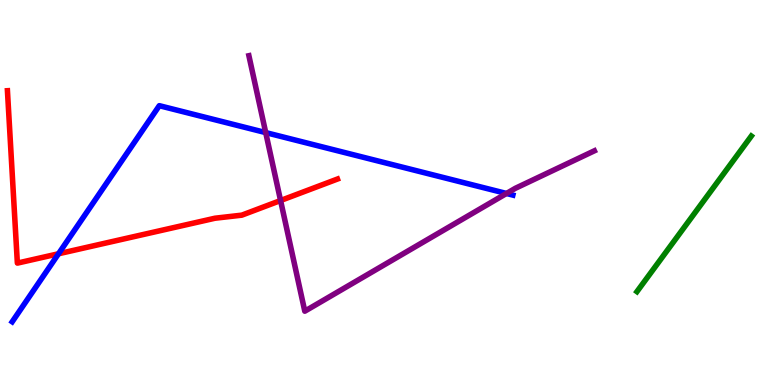[{'lines': ['blue', 'red'], 'intersections': [{'x': 0.755, 'y': 3.41}]}, {'lines': ['green', 'red'], 'intersections': []}, {'lines': ['purple', 'red'], 'intersections': [{'x': 3.62, 'y': 4.79}]}, {'lines': ['blue', 'green'], 'intersections': []}, {'lines': ['blue', 'purple'], 'intersections': [{'x': 3.43, 'y': 6.56}, {'x': 6.54, 'y': 4.97}]}, {'lines': ['green', 'purple'], 'intersections': []}]